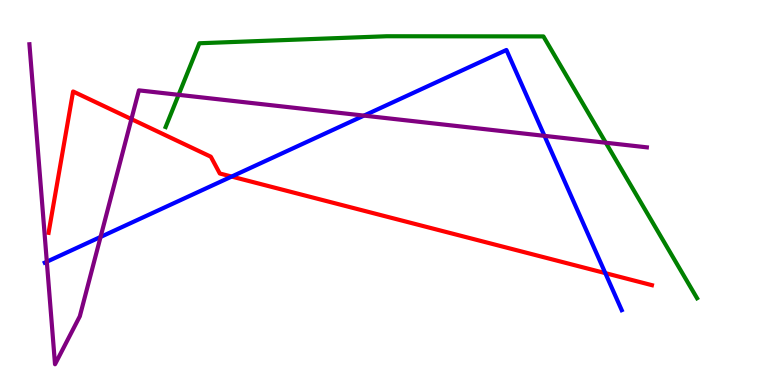[{'lines': ['blue', 'red'], 'intersections': [{'x': 2.99, 'y': 5.41}, {'x': 7.81, 'y': 2.91}]}, {'lines': ['green', 'red'], 'intersections': []}, {'lines': ['purple', 'red'], 'intersections': [{'x': 1.7, 'y': 6.91}]}, {'lines': ['blue', 'green'], 'intersections': []}, {'lines': ['blue', 'purple'], 'intersections': [{'x': 0.604, 'y': 3.2}, {'x': 1.3, 'y': 3.85}, {'x': 4.7, 'y': 7.0}, {'x': 7.03, 'y': 6.47}]}, {'lines': ['green', 'purple'], 'intersections': [{'x': 2.3, 'y': 7.54}, {'x': 7.82, 'y': 6.29}]}]